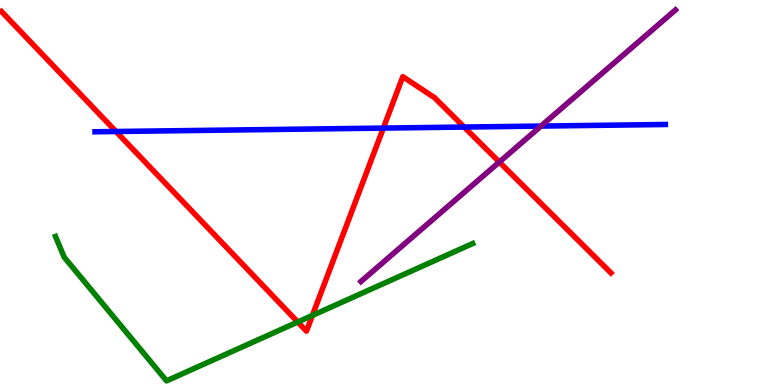[{'lines': ['blue', 'red'], 'intersections': [{'x': 1.5, 'y': 6.58}, {'x': 4.95, 'y': 6.67}, {'x': 5.99, 'y': 6.7}]}, {'lines': ['green', 'red'], 'intersections': [{'x': 3.84, 'y': 1.64}, {'x': 4.03, 'y': 1.81}]}, {'lines': ['purple', 'red'], 'intersections': [{'x': 6.44, 'y': 5.79}]}, {'lines': ['blue', 'green'], 'intersections': []}, {'lines': ['blue', 'purple'], 'intersections': [{'x': 6.98, 'y': 6.73}]}, {'lines': ['green', 'purple'], 'intersections': []}]